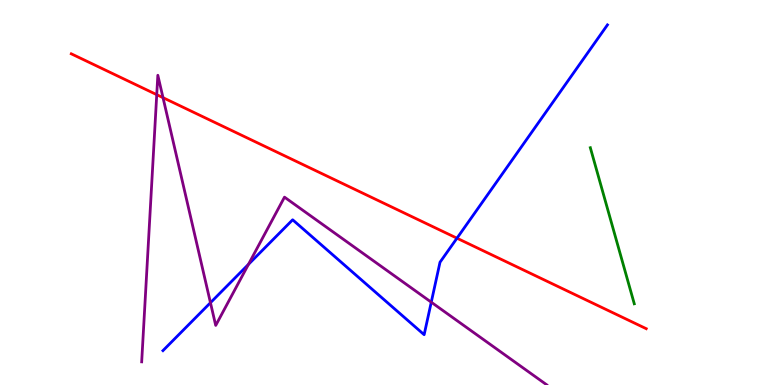[{'lines': ['blue', 'red'], 'intersections': [{'x': 5.9, 'y': 3.81}]}, {'lines': ['green', 'red'], 'intersections': []}, {'lines': ['purple', 'red'], 'intersections': [{'x': 2.02, 'y': 7.54}, {'x': 2.1, 'y': 7.46}]}, {'lines': ['blue', 'green'], 'intersections': []}, {'lines': ['blue', 'purple'], 'intersections': [{'x': 2.72, 'y': 2.14}, {'x': 3.21, 'y': 3.13}, {'x': 5.56, 'y': 2.15}]}, {'lines': ['green', 'purple'], 'intersections': []}]